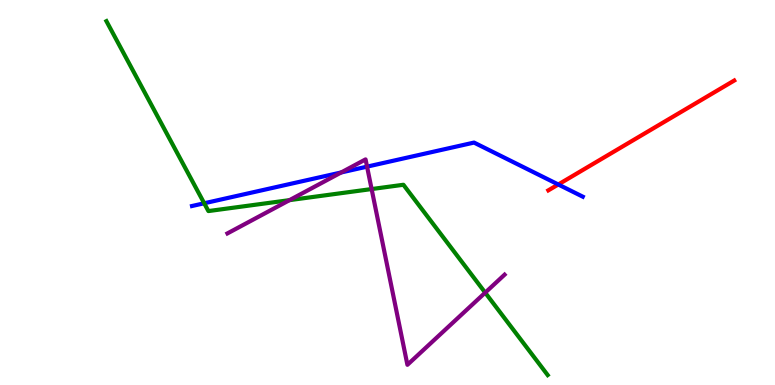[{'lines': ['blue', 'red'], 'intersections': [{'x': 7.2, 'y': 5.21}]}, {'lines': ['green', 'red'], 'intersections': []}, {'lines': ['purple', 'red'], 'intersections': []}, {'lines': ['blue', 'green'], 'intersections': [{'x': 2.63, 'y': 4.72}]}, {'lines': ['blue', 'purple'], 'intersections': [{'x': 4.4, 'y': 5.52}, {'x': 4.74, 'y': 5.67}]}, {'lines': ['green', 'purple'], 'intersections': [{'x': 3.74, 'y': 4.8}, {'x': 4.8, 'y': 5.09}, {'x': 6.26, 'y': 2.4}]}]